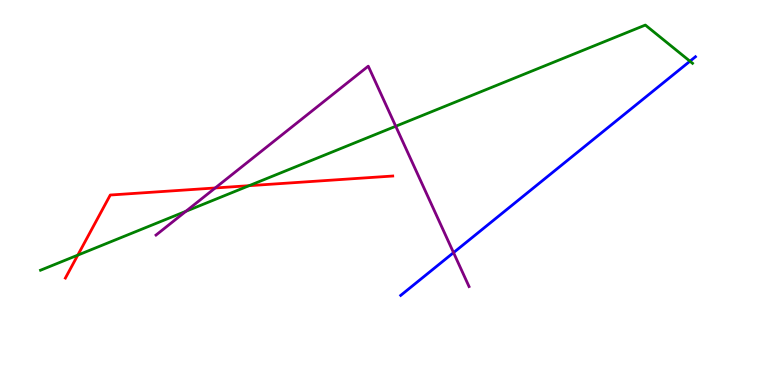[{'lines': ['blue', 'red'], 'intersections': []}, {'lines': ['green', 'red'], 'intersections': [{'x': 1.0, 'y': 3.37}, {'x': 3.21, 'y': 5.18}]}, {'lines': ['purple', 'red'], 'intersections': [{'x': 2.78, 'y': 5.12}]}, {'lines': ['blue', 'green'], 'intersections': [{'x': 8.9, 'y': 8.41}]}, {'lines': ['blue', 'purple'], 'intersections': [{'x': 5.85, 'y': 3.44}]}, {'lines': ['green', 'purple'], 'intersections': [{'x': 2.4, 'y': 4.51}, {'x': 5.11, 'y': 6.72}]}]